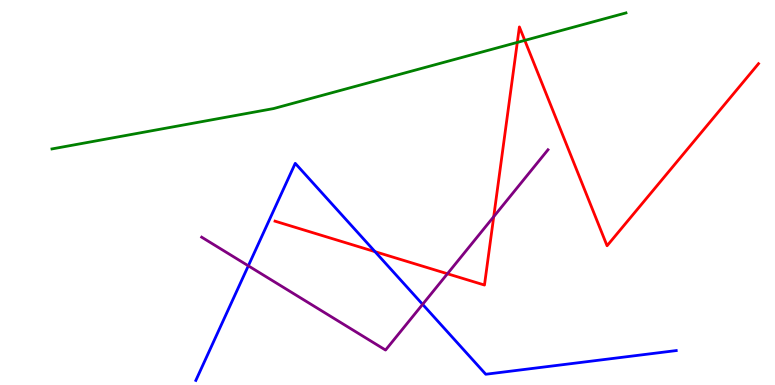[{'lines': ['blue', 'red'], 'intersections': [{'x': 4.84, 'y': 3.46}]}, {'lines': ['green', 'red'], 'intersections': [{'x': 6.67, 'y': 8.9}, {'x': 6.77, 'y': 8.95}]}, {'lines': ['purple', 'red'], 'intersections': [{'x': 5.77, 'y': 2.89}, {'x': 6.37, 'y': 4.37}]}, {'lines': ['blue', 'green'], 'intersections': []}, {'lines': ['blue', 'purple'], 'intersections': [{'x': 3.2, 'y': 3.1}, {'x': 5.45, 'y': 2.09}]}, {'lines': ['green', 'purple'], 'intersections': []}]